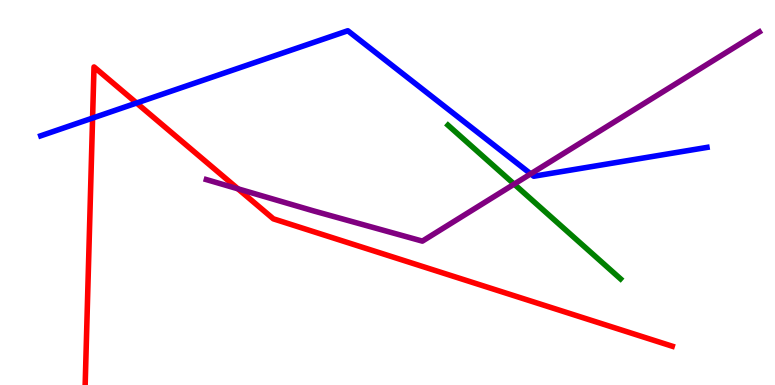[{'lines': ['blue', 'red'], 'intersections': [{'x': 1.19, 'y': 6.93}, {'x': 1.76, 'y': 7.32}]}, {'lines': ['green', 'red'], 'intersections': []}, {'lines': ['purple', 'red'], 'intersections': [{'x': 3.07, 'y': 5.1}]}, {'lines': ['blue', 'green'], 'intersections': []}, {'lines': ['blue', 'purple'], 'intersections': [{'x': 6.85, 'y': 5.48}]}, {'lines': ['green', 'purple'], 'intersections': [{'x': 6.63, 'y': 5.22}]}]